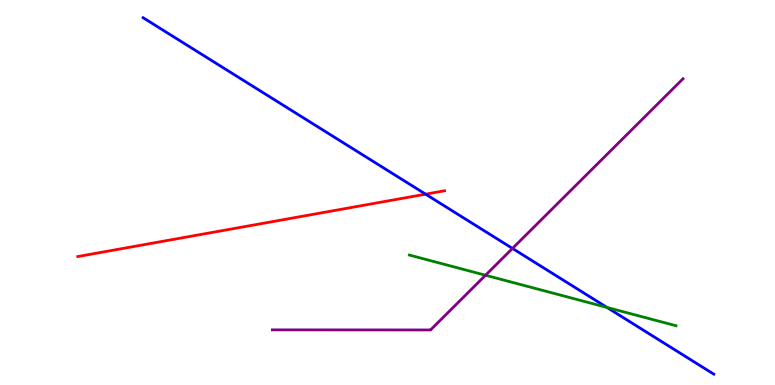[{'lines': ['blue', 'red'], 'intersections': [{'x': 5.49, 'y': 4.96}]}, {'lines': ['green', 'red'], 'intersections': []}, {'lines': ['purple', 'red'], 'intersections': []}, {'lines': ['blue', 'green'], 'intersections': [{'x': 7.83, 'y': 2.01}]}, {'lines': ['blue', 'purple'], 'intersections': [{'x': 6.61, 'y': 3.55}]}, {'lines': ['green', 'purple'], 'intersections': [{'x': 6.26, 'y': 2.85}]}]